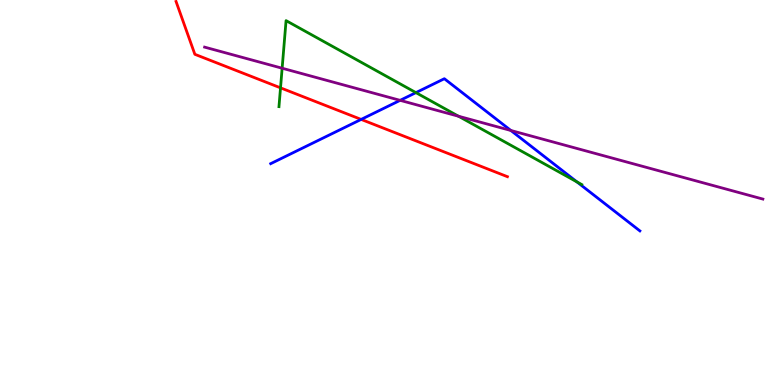[{'lines': ['blue', 'red'], 'intersections': [{'x': 4.66, 'y': 6.9}]}, {'lines': ['green', 'red'], 'intersections': [{'x': 3.62, 'y': 7.72}]}, {'lines': ['purple', 'red'], 'intersections': []}, {'lines': ['blue', 'green'], 'intersections': [{'x': 5.37, 'y': 7.59}, {'x': 7.44, 'y': 5.28}]}, {'lines': ['blue', 'purple'], 'intersections': [{'x': 5.16, 'y': 7.39}, {'x': 6.59, 'y': 6.61}]}, {'lines': ['green', 'purple'], 'intersections': [{'x': 3.64, 'y': 8.23}, {'x': 5.92, 'y': 6.98}]}]